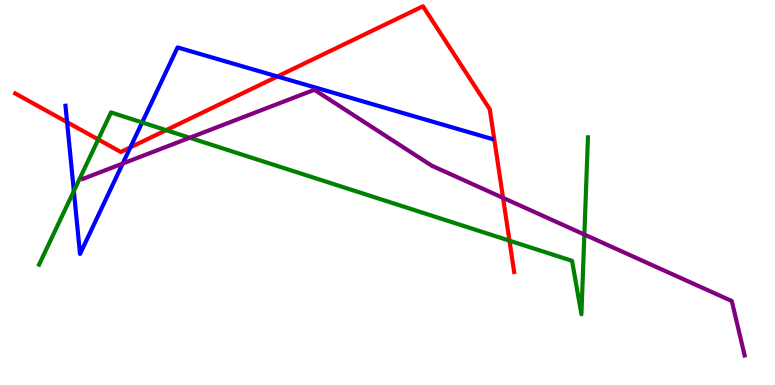[{'lines': ['blue', 'red'], 'intersections': [{'x': 0.866, 'y': 6.83}, {'x': 1.68, 'y': 6.17}, {'x': 3.58, 'y': 8.01}]}, {'lines': ['green', 'red'], 'intersections': [{'x': 1.27, 'y': 6.38}, {'x': 2.14, 'y': 6.62}, {'x': 6.57, 'y': 3.75}]}, {'lines': ['purple', 'red'], 'intersections': [{'x': 6.49, 'y': 4.86}]}, {'lines': ['blue', 'green'], 'intersections': [{'x': 0.953, 'y': 5.04}, {'x': 1.83, 'y': 6.82}]}, {'lines': ['blue', 'purple'], 'intersections': [{'x': 1.58, 'y': 5.75}]}, {'lines': ['green', 'purple'], 'intersections': [{'x': 2.45, 'y': 6.42}, {'x': 7.54, 'y': 3.91}]}]